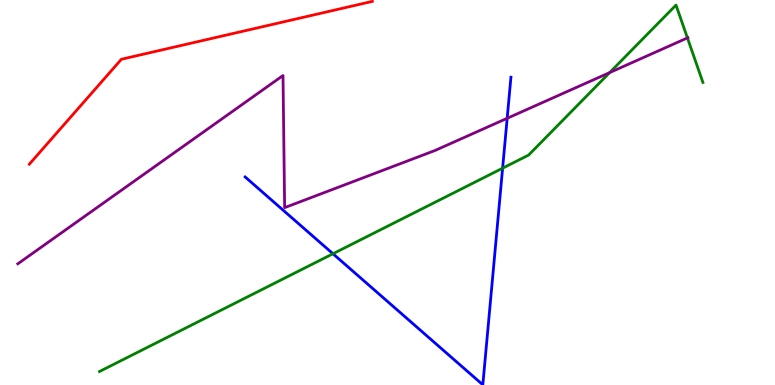[{'lines': ['blue', 'red'], 'intersections': []}, {'lines': ['green', 'red'], 'intersections': []}, {'lines': ['purple', 'red'], 'intersections': []}, {'lines': ['blue', 'green'], 'intersections': [{'x': 4.3, 'y': 3.41}, {'x': 6.49, 'y': 5.63}]}, {'lines': ['blue', 'purple'], 'intersections': [{'x': 6.54, 'y': 6.93}]}, {'lines': ['green', 'purple'], 'intersections': [{'x': 7.87, 'y': 8.11}, {'x': 8.87, 'y': 9.02}]}]